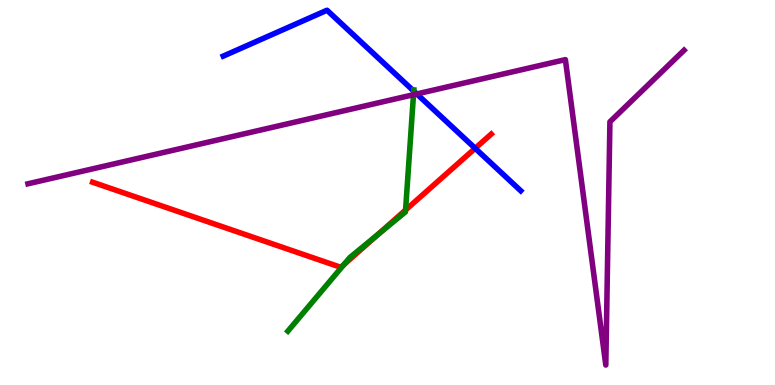[{'lines': ['blue', 'red'], 'intersections': [{'x': 6.13, 'y': 6.15}]}, {'lines': ['green', 'red'], 'intersections': [{'x': 4.44, 'y': 3.12}, {'x': 4.88, 'y': 3.91}, {'x': 5.23, 'y': 4.55}]}, {'lines': ['purple', 'red'], 'intersections': []}, {'lines': ['blue', 'green'], 'intersections': [{'x': 5.34, 'y': 7.63}]}, {'lines': ['blue', 'purple'], 'intersections': [{'x': 5.38, 'y': 7.56}]}, {'lines': ['green', 'purple'], 'intersections': [{'x': 5.34, 'y': 7.54}]}]